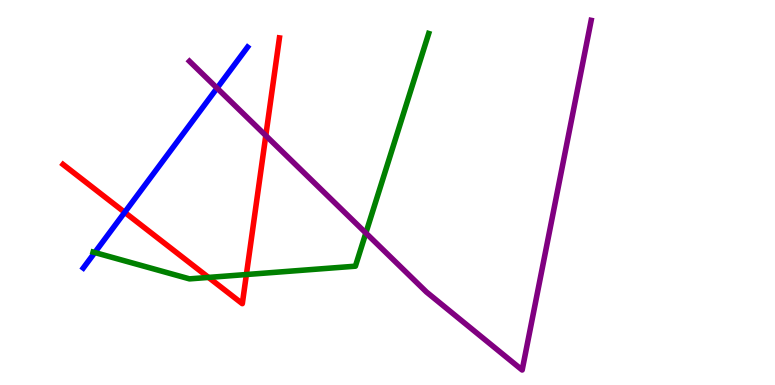[{'lines': ['blue', 'red'], 'intersections': [{'x': 1.61, 'y': 4.49}]}, {'lines': ['green', 'red'], 'intersections': [{'x': 2.69, 'y': 2.79}, {'x': 3.18, 'y': 2.87}]}, {'lines': ['purple', 'red'], 'intersections': [{'x': 3.43, 'y': 6.48}]}, {'lines': ['blue', 'green'], 'intersections': [{'x': 1.22, 'y': 3.44}]}, {'lines': ['blue', 'purple'], 'intersections': [{'x': 2.8, 'y': 7.71}]}, {'lines': ['green', 'purple'], 'intersections': [{'x': 4.72, 'y': 3.95}]}]